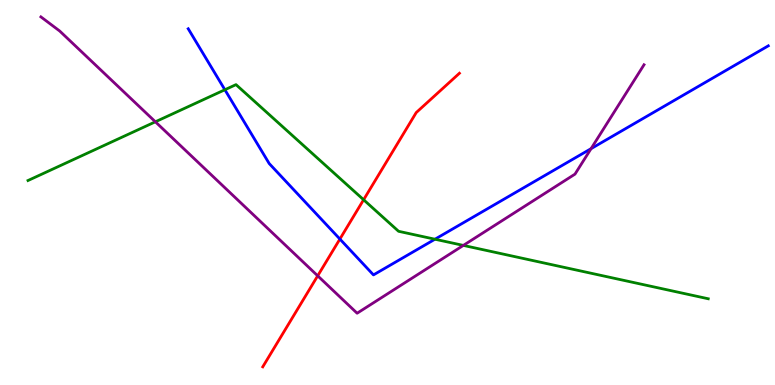[{'lines': ['blue', 'red'], 'intersections': [{'x': 4.39, 'y': 3.79}]}, {'lines': ['green', 'red'], 'intersections': [{'x': 4.69, 'y': 4.81}]}, {'lines': ['purple', 'red'], 'intersections': [{'x': 4.1, 'y': 2.84}]}, {'lines': ['blue', 'green'], 'intersections': [{'x': 2.9, 'y': 7.67}, {'x': 5.61, 'y': 3.79}]}, {'lines': ['blue', 'purple'], 'intersections': [{'x': 7.63, 'y': 6.14}]}, {'lines': ['green', 'purple'], 'intersections': [{'x': 2.0, 'y': 6.84}, {'x': 5.98, 'y': 3.63}]}]